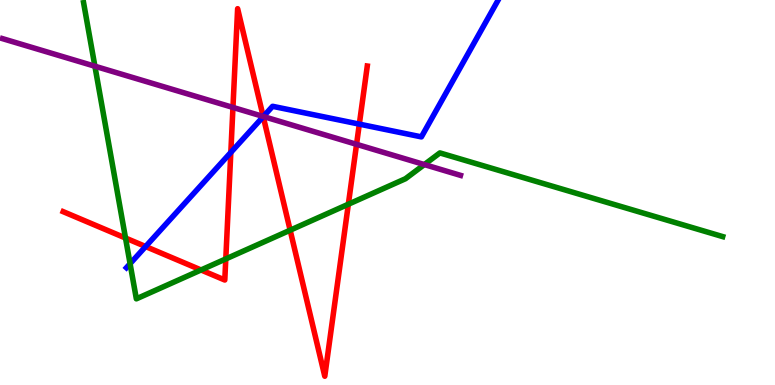[{'lines': ['blue', 'red'], 'intersections': [{'x': 1.88, 'y': 3.6}, {'x': 2.98, 'y': 6.04}, {'x': 3.4, 'y': 6.97}, {'x': 4.64, 'y': 6.78}]}, {'lines': ['green', 'red'], 'intersections': [{'x': 1.62, 'y': 3.82}, {'x': 2.59, 'y': 2.99}, {'x': 2.91, 'y': 3.27}, {'x': 3.74, 'y': 4.02}, {'x': 4.49, 'y': 4.7}]}, {'lines': ['purple', 'red'], 'intersections': [{'x': 3.01, 'y': 7.21}, {'x': 3.4, 'y': 6.98}, {'x': 4.6, 'y': 6.25}]}, {'lines': ['blue', 'green'], 'intersections': [{'x': 1.68, 'y': 3.15}]}, {'lines': ['blue', 'purple'], 'intersections': [{'x': 3.4, 'y': 6.97}]}, {'lines': ['green', 'purple'], 'intersections': [{'x': 1.22, 'y': 8.28}, {'x': 5.48, 'y': 5.73}]}]